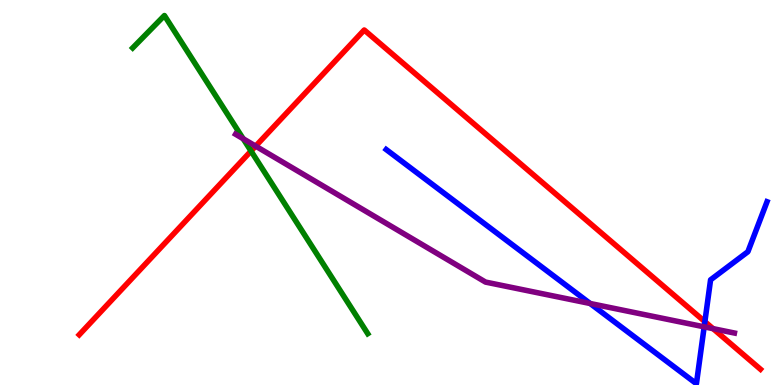[{'lines': ['blue', 'red'], 'intersections': [{'x': 9.1, 'y': 1.65}]}, {'lines': ['green', 'red'], 'intersections': [{'x': 3.24, 'y': 6.08}]}, {'lines': ['purple', 'red'], 'intersections': [{'x': 3.3, 'y': 6.2}, {'x': 9.2, 'y': 1.46}]}, {'lines': ['blue', 'green'], 'intersections': []}, {'lines': ['blue', 'purple'], 'intersections': [{'x': 7.62, 'y': 2.12}, {'x': 9.09, 'y': 1.51}]}, {'lines': ['green', 'purple'], 'intersections': [{'x': 3.14, 'y': 6.4}]}]